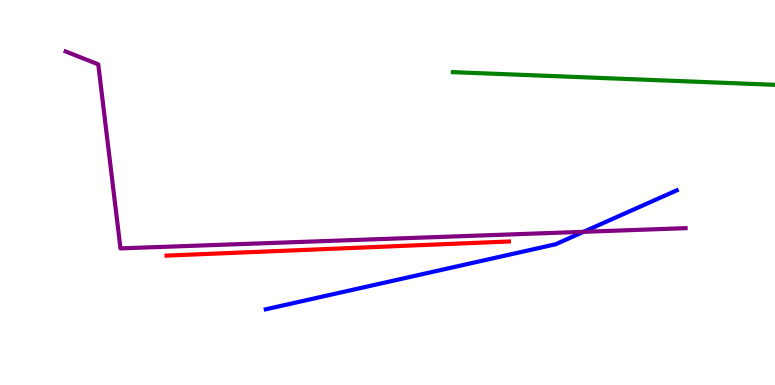[{'lines': ['blue', 'red'], 'intersections': []}, {'lines': ['green', 'red'], 'intersections': []}, {'lines': ['purple', 'red'], 'intersections': []}, {'lines': ['blue', 'green'], 'intersections': []}, {'lines': ['blue', 'purple'], 'intersections': [{'x': 7.53, 'y': 3.98}]}, {'lines': ['green', 'purple'], 'intersections': []}]